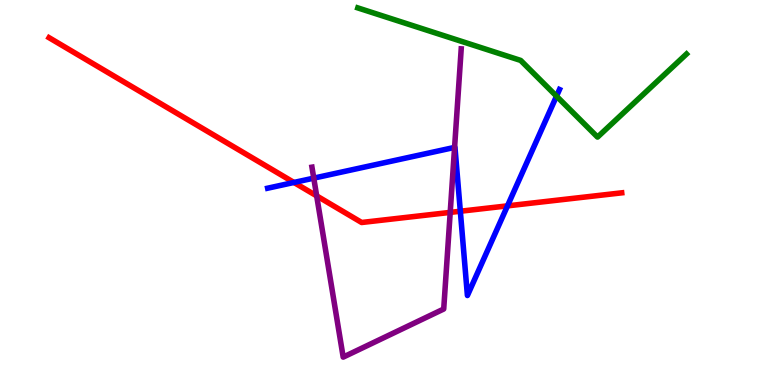[{'lines': ['blue', 'red'], 'intersections': [{'x': 3.79, 'y': 5.26}, {'x': 5.94, 'y': 4.51}, {'x': 6.55, 'y': 4.65}]}, {'lines': ['green', 'red'], 'intersections': []}, {'lines': ['purple', 'red'], 'intersections': [{'x': 4.09, 'y': 4.91}, {'x': 5.81, 'y': 4.48}]}, {'lines': ['blue', 'green'], 'intersections': [{'x': 7.18, 'y': 7.5}]}, {'lines': ['blue', 'purple'], 'intersections': [{'x': 4.05, 'y': 5.37}, {'x': 5.87, 'y': 6.17}]}, {'lines': ['green', 'purple'], 'intersections': []}]